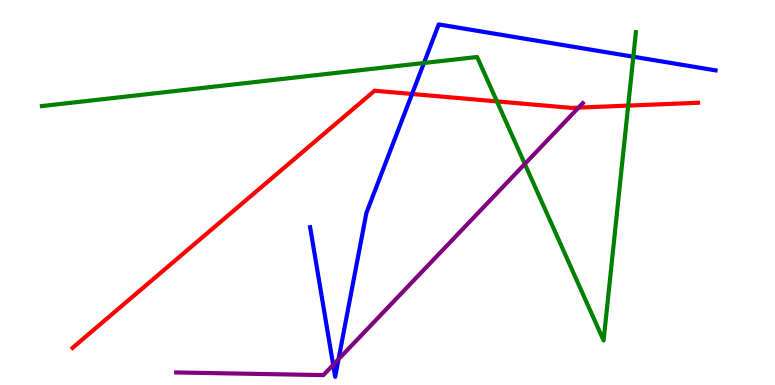[{'lines': ['blue', 'red'], 'intersections': [{'x': 5.32, 'y': 7.56}]}, {'lines': ['green', 'red'], 'intersections': [{'x': 6.41, 'y': 7.37}, {'x': 8.11, 'y': 7.26}]}, {'lines': ['purple', 'red'], 'intersections': [{'x': 7.47, 'y': 7.2}]}, {'lines': ['blue', 'green'], 'intersections': [{'x': 5.47, 'y': 8.36}, {'x': 8.17, 'y': 8.53}]}, {'lines': ['blue', 'purple'], 'intersections': [{'x': 4.3, 'y': 0.523}, {'x': 4.37, 'y': 0.668}]}, {'lines': ['green', 'purple'], 'intersections': [{'x': 6.77, 'y': 5.74}]}]